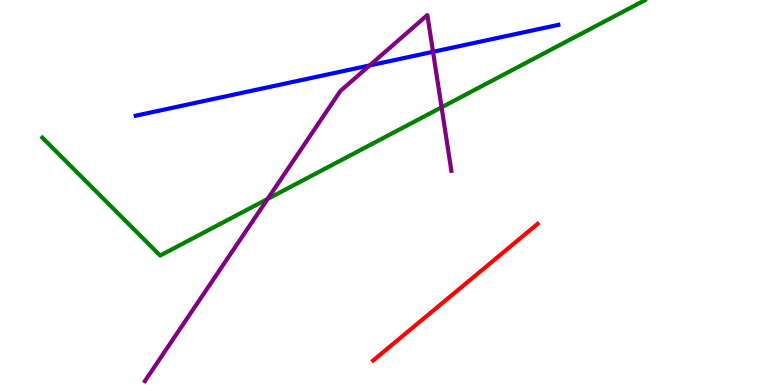[{'lines': ['blue', 'red'], 'intersections': []}, {'lines': ['green', 'red'], 'intersections': []}, {'lines': ['purple', 'red'], 'intersections': []}, {'lines': ['blue', 'green'], 'intersections': []}, {'lines': ['blue', 'purple'], 'intersections': [{'x': 4.77, 'y': 8.3}, {'x': 5.59, 'y': 8.65}]}, {'lines': ['green', 'purple'], 'intersections': [{'x': 3.45, 'y': 4.83}, {'x': 5.7, 'y': 7.21}]}]